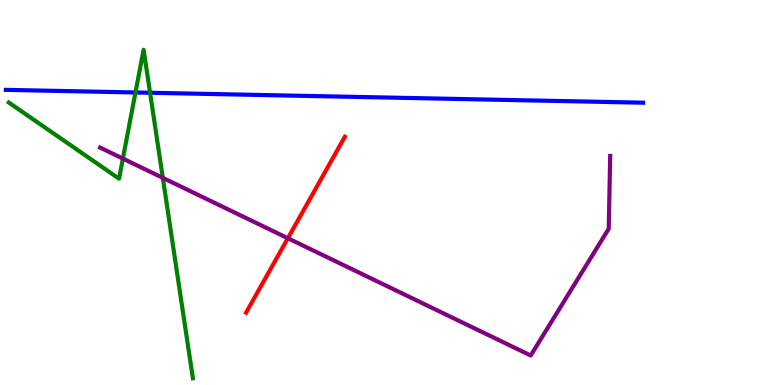[{'lines': ['blue', 'red'], 'intersections': []}, {'lines': ['green', 'red'], 'intersections': []}, {'lines': ['purple', 'red'], 'intersections': [{'x': 3.71, 'y': 3.81}]}, {'lines': ['blue', 'green'], 'intersections': [{'x': 1.75, 'y': 7.6}, {'x': 1.94, 'y': 7.59}]}, {'lines': ['blue', 'purple'], 'intersections': []}, {'lines': ['green', 'purple'], 'intersections': [{'x': 1.59, 'y': 5.88}, {'x': 2.1, 'y': 5.38}]}]